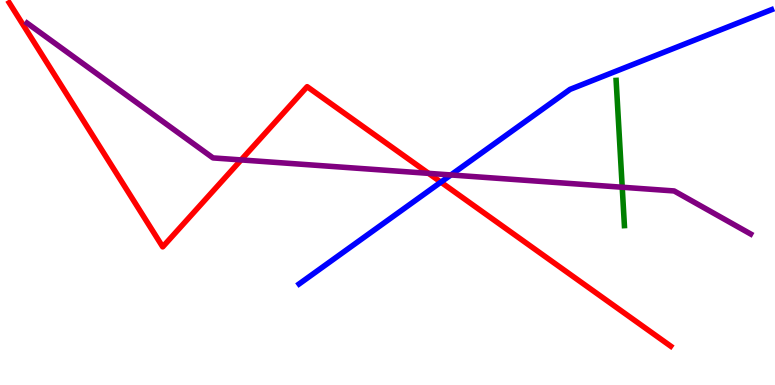[{'lines': ['blue', 'red'], 'intersections': [{'x': 5.69, 'y': 5.27}]}, {'lines': ['green', 'red'], 'intersections': []}, {'lines': ['purple', 'red'], 'intersections': [{'x': 3.11, 'y': 5.85}, {'x': 5.53, 'y': 5.5}]}, {'lines': ['blue', 'green'], 'intersections': []}, {'lines': ['blue', 'purple'], 'intersections': [{'x': 5.82, 'y': 5.46}]}, {'lines': ['green', 'purple'], 'intersections': [{'x': 8.03, 'y': 5.14}]}]